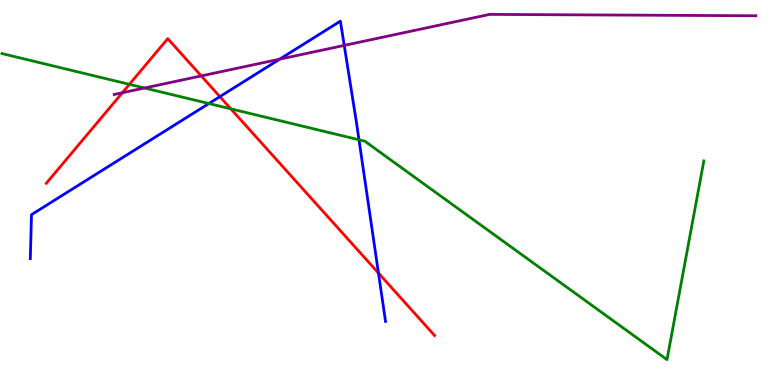[{'lines': ['blue', 'red'], 'intersections': [{'x': 2.84, 'y': 7.49}, {'x': 4.88, 'y': 2.91}]}, {'lines': ['green', 'red'], 'intersections': [{'x': 1.67, 'y': 7.81}, {'x': 2.98, 'y': 7.17}]}, {'lines': ['purple', 'red'], 'intersections': [{'x': 1.58, 'y': 7.59}, {'x': 2.6, 'y': 8.03}]}, {'lines': ['blue', 'green'], 'intersections': [{'x': 2.7, 'y': 7.31}, {'x': 4.63, 'y': 6.37}]}, {'lines': ['blue', 'purple'], 'intersections': [{'x': 3.61, 'y': 8.46}, {'x': 4.44, 'y': 8.82}]}, {'lines': ['green', 'purple'], 'intersections': [{'x': 1.87, 'y': 7.71}]}]